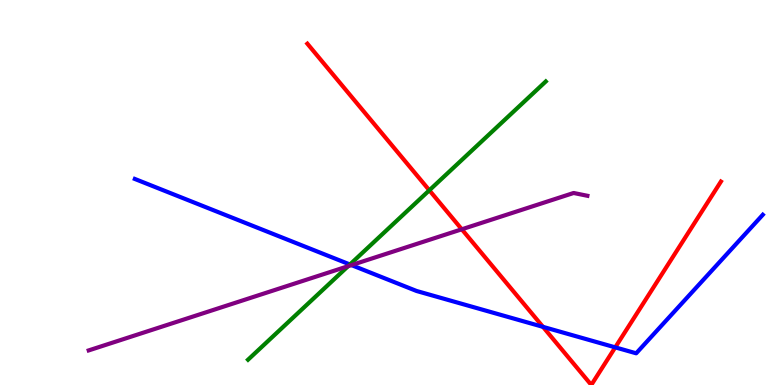[{'lines': ['blue', 'red'], 'intersections': [{'x': 7.01, 'y': 1.51}, {'x': 7.94, 'y': 0.978}]}, {'lines': ['green', 'red'], 'intersections': [{'x': 5.54, 'y': 5.06}]}, {'lines': ['purple', 'red'], 'intersections': [{'x': 5.96, 'y': 4.04}]}, {'lines': ['blue', 'green'], 'intersections': [{'x': 4.52, 'y': 3.13}]}, {'lines': ['blue', 'purple'], 'intersections': [{'x': 4.54, 'y': 3.11}]}, {'lines': ['green', 'purple'], 'intersections': [{'x': 4.49, 'y': 3.09}]}]